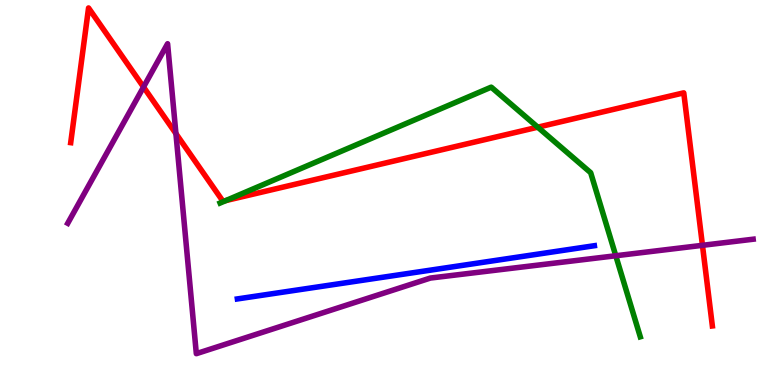[{'lines': ['blue', 'red'], 'intersections': []}, {'lines': ['green', 'red'], 'intersections': [{'x': 2.91, 'y': 4.79}, {'x': 6.94, 'y': 6.7}]}, {'lines': ['purple', 'red'], 'intersections': [{'x': 1.85, 'y': 7.74}, {'x': 2.27, 'y': 6.53}, {'x': 9.06, 'y': 3.63}]}, {'lines': ['blue', 'green'], 'intersections': []}, {'lines': ['blue', 'purple'], 'intersections': []}, {'lines': ['green', 'purple'], 'intersections': [{'x': 7.95, 'y': 3.36}]}]